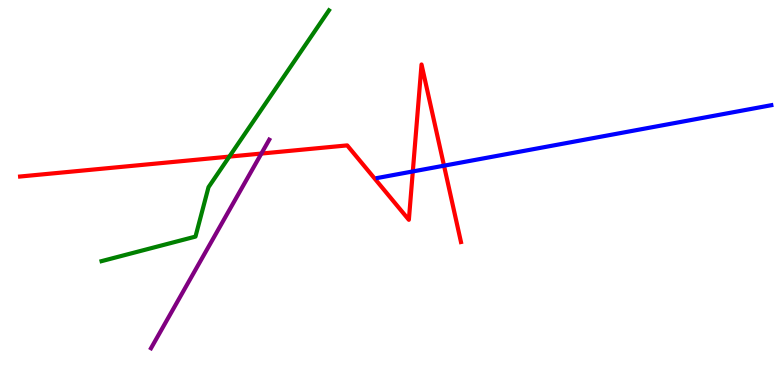[{'lines': ['blue', 'red'], 'intersections': [{'x': 5.33, 'y': 5.55}, {'x': 5.73, 'y': 5.7}]}, {'lines': ['green', 'red'], 'intersections': [{'x': 2.96, 'y': 5.93}]}, {'lines': ['purple', 'red'], 'intersections': [{'x': 3.37, 'y': 6.01}]}, {'lines': ['blue', 'green'], 'intersections': []}, {'lines': ['blue', 'purple'], 'intersections': []}, {'lines': ['green', 'purple'], 'intersections': []}]